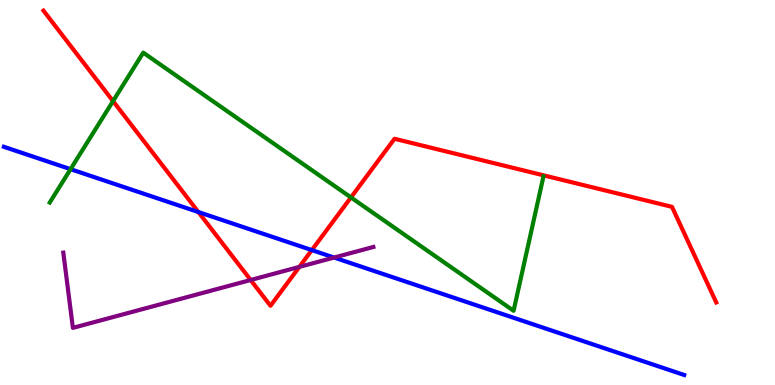[{'lines': ['blue', 'red'], 'intersections': [{'x': 2.56, 'y': 4.49}, {'x': 4.02, 'y': 3.5}]}, {'lines': ['green', 'red'], 'intersections': [{'x': 1.46, 'y': 7.37}, {'x': 4.53, 'y': 4.87}]}, {'lines': ['purple', 'red'], 'intersections': [{'x': 3.23, 'y': 2.73}, {'x': 3.86, 'y': 3.07}]}, {'lines': ['blue', 'green'], 'intersections': [{'x': 0.911, 'y': 5.61}]}, {'lines': ['blue', 'purple'], 'intersections': [{'x': 4.31, 'y': 3.31}]}, {'lines': ['green', 'purple'], 'intersections': []}]